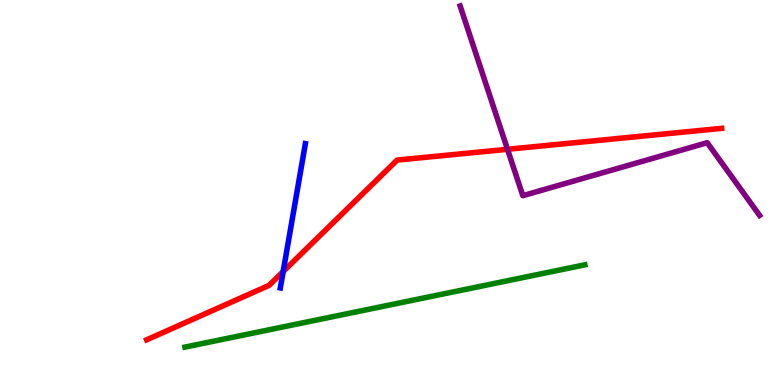[{'lines': ['blue', 'red'], 'intersections': [{'x': 3.65, 'y': 2.95}]}, {'lines': ['green', 'red'], 'intersections': []}, {'lines': ['purple', 'red'], 'intersections': [{'x': 6.55, 'y': 6.12}]}, {'lines': ['blue', 'green'], 'intersections': []}, {'lines': ['blue', 'purple'], 'intersections': []}, {'lines': ['green', 'purple'], 'intersections': []}]